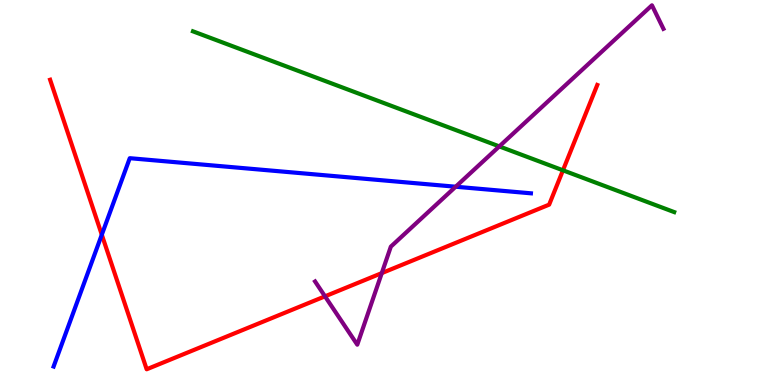[{'lines': ['blue', 'red'], 'intersections': [{'x': 1.31, 'y': 3.9}]}, {'lines': ['green', 'red'], 'intersections': [{'x': 7.26, 'y': 5.58}]}, {'lines': ['purple', 'red'], 'intersections': [{'x': 4.19, 'y': 2.3}, {'x': 4.93, 'y': 2.91}]}, {'lines': ['blue', 'green'], 'intersections': []}, {'lines': ['blue', 'purple'], 'intersections': [{'x': 5.88, 'y': 5.15}]}, {'lines': ['green', 'purple'], 'intersections': [{'x': 6.44, 'y': 6.2}]}]